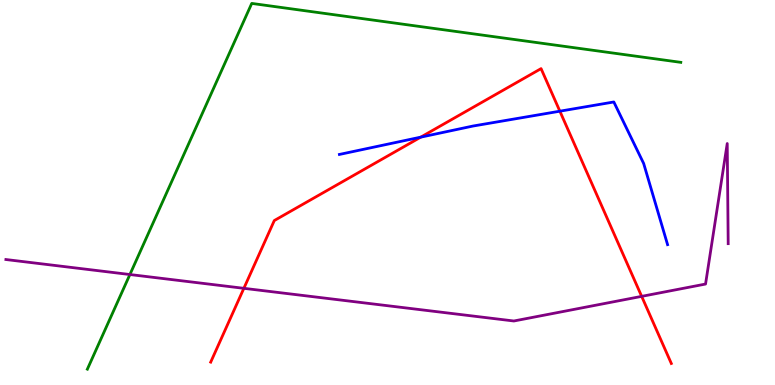[{'lines': ['blue', 'red'], 'intersections': [{'x': 5.43, 'y': 6.44}, {'x': 7.22, 'y': 7.11}]}, {'lines': ['green', 'red'], 'intersections': []}, {'lines': ['purple', 'red'], 'intersections': [{'x': 3.15, 'y': 2.51}, {'x': 8.28, 'y': 2.3}]}, {'lines': ['blue', 'green'], 'intersections': []}, {'lines': ['blue', 'purple'], 'intersections': []}, {'lines': ['green', 'purple'], 'intersections': [{'x': 1.68, 'y': 2.87}]}]